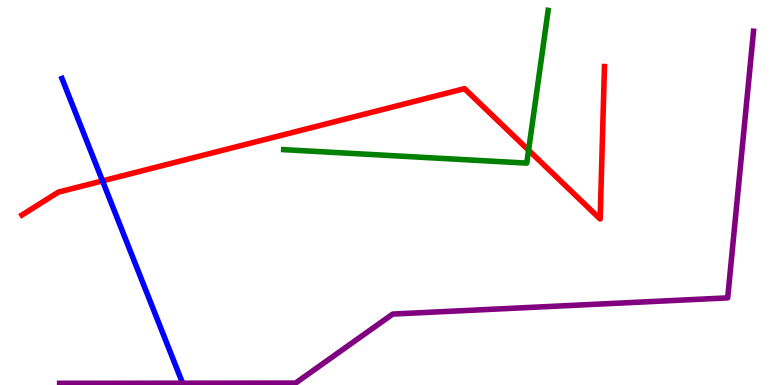[{'lines': ['blue', 'red'], 'intersections': [{'x': 1.32, 'y': 5.3}]}, {'lines': ['green', 'red'], 'intersections': [{'x': 6.82, 'y': 6.1}]}, {'lines': ['purple', 'red'], 'intersections': []}, {'lines': ['blue', 'green'], 'intersections': []}, {'lines': ['blue', 'purple'], 'intersections': [{'x': 2.36, 'y': 0.0467}]}, {'lines': ['green', 'purple'], 'intersections': []}]